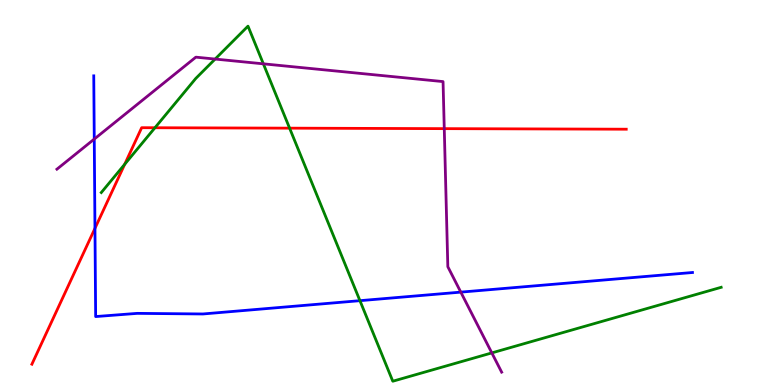[{'lines': ['blue', 'red'], 'intersections': [{'x': 1.23, 'y': 4.07}]}, {'lines': ['green', 'red'], 'intersections': [{'x': 1.61, 'y': 5.73}, {'x': 2.0, 'y': 6.68}, {'x': 3.74, 'y': 6.67}]}, {'lines': ['purple', 'red'], 'intersections': [{'x': 5.73, 'y': 6.66}]}, {'lines': ['blue', 'green'], 'intersections': [{'x': 4.64, 'y': 2.19}]}, {'lines': ['blue', 'purple'], 'intersections': [{'x': 1.22, 'y': 6.39}, {'x': 5.95, 'y': 2.41}]}, {'lines': ['green', 'purple'], 'intersections': [{'x': 2.78, 'y': 8.47}, {'x': 3.4, 'y': 8.34}, {'x': 6.35, 'y': 0.834}]}]